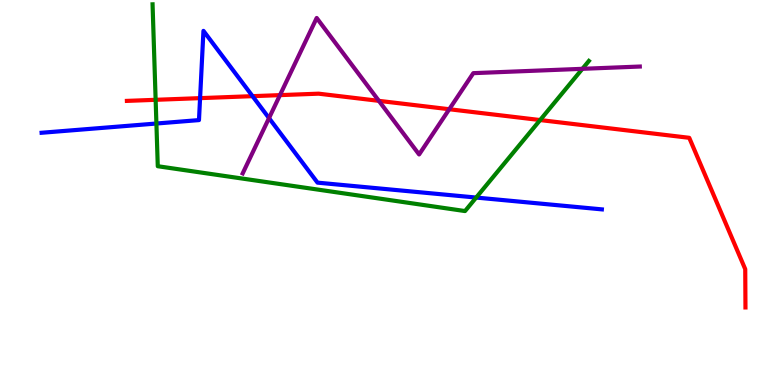[{'lines': ['blue', 'red'], 'intersections': [{'x': 2.58, 'y': 7.45}, {'x': 3.26, 'y': 7.5}]}, {'lines': ['green', 'red'], 'intersections': [{'x': 2.01, 'y': 7.41}, {'x': 6.97, 'y': 6.88}]}, {'lines': ['purple', 'red'], 'intersections': [{'x': 3.61, 'y': 7.53}, {'x': 4.89, 'y': 7.38}, {'x': 5.8, 'y': 7.16}]}, {'lines': ['blue', 'green'], 'intersections': [{'x': 2.02, 'y': 6.79}, {'x': 6.14, 'y': 4.87}]}, {'lines': ['blue', 'purple'], 'intersections': [{'x': 3.47, 'y': 6.93}]}, {'lines': ['green', 'purple'], 'intersections': [{'x': 7.51, 'y': 8.21}]}]